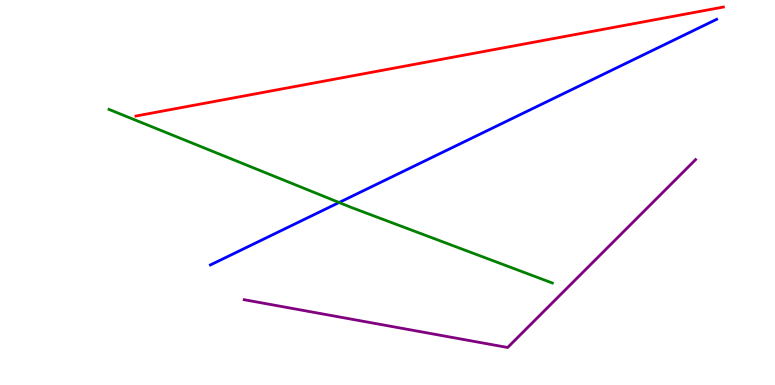[{'lines': ['blue', 'red'], 'intersections': []}, {'lines': ['green', 'red'], 'intersections': []}, {'lines': ['purple', 'red'], 'intersections': []}, {'lines': ['blue', 'green'], 'intersections': [{'x': 4.38, 'y': 4.74}]}, {'lines': ['blue', 'purple'], 'intersections': []}, {'lines': ['green', 'purple'], 'intersections': []}]